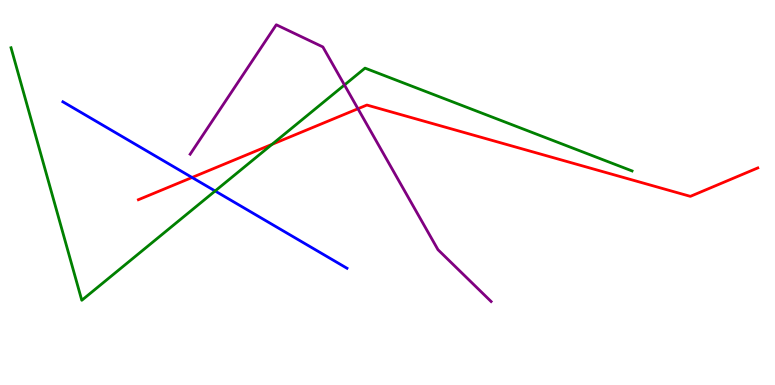[{'lines': ['blue', 'red'], 'intersections': [{'x': 2.48, 'y': 5.39}]}, {'lines': ['green', 'red'], 'intersections': [{'x': 3.51, 'y': 6.25}]}, {'lines': ['purple', 'red'], 'intersections': [{'x': 4.62, 'y': 7.18}]}, {'lines': ['blue', 'green'], 'intersections': [{'x': 2.78, 'y': 5.04}]}, {'lines': ['blue', 'purple'], 'intersections': []}, {'lines': ['green', 'purple'], 'intersections': [{'x': 4.44, 'y': 7.79}]}]